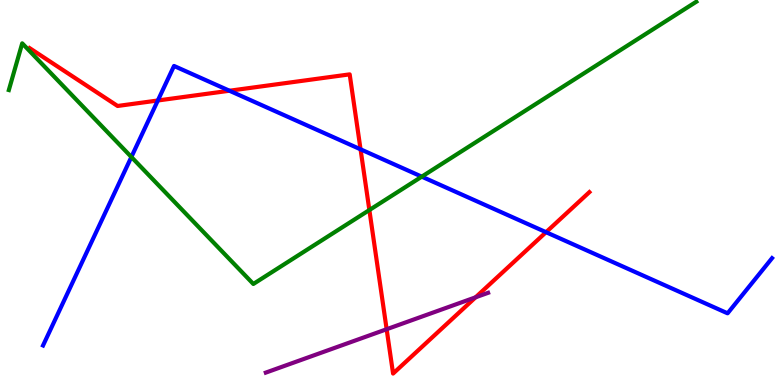[{'lines': ['blue', 'red'], 'intersections': [{'x': 2.04, 'y': 7.39}, {'x': 2.96, 'y': 7.64}, {'x': 4.65, 'y': 6.12}, {'x': 7.05, 'y': 3.97}]}, {'lines': ['green', 'red'], 'intersections': [{'x': 4.77, 'y': 4.54}]}, {'lines': ['purple', 'red'], 'intersections': [{'x': 4.99, 'y': 1.45}, {'x': 6.14, 'y': 2.28}]}, {'lines': ['blue', 'green'], 'intersections': [{'x': 1.7, 'y': 5.92}, {'x': 5.44, 'y': 5.41}]}, {'lines': ['blue', 'purple'], 'intersections': []}, {'lines': ['green', 'purple'], 'intersections': []}]